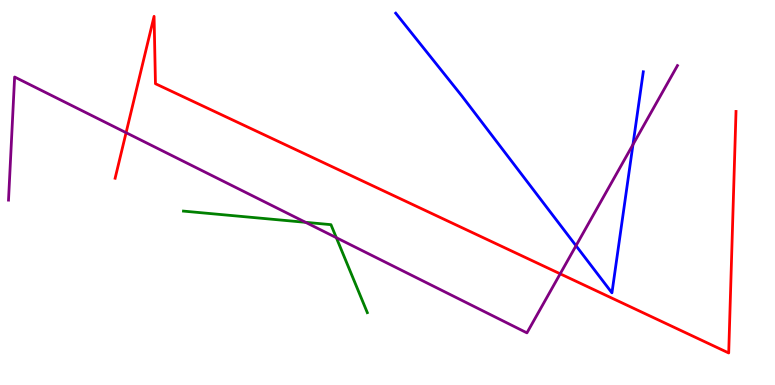[{'lines': ['blue', 'red'], 'intersections': []}, {'lines': ['green', 'red'], 'intersections': []}, {'lines': ['purple', 'red'], 'intersections': [{'x': 1.63, 'y': 6.55}, {'x': 7.23, 'y': 2.89}]}, {'lines': ['blue', 'green'], 'intersections': []}, {'lines': ['blue', 'purple'], 'intersections': [{'x': 7.43, 'y': 3.62}, {'x': 8.17, 'y': 6.24}]}, {'lines': ['green', 'purple'], 'intersections': [{'x': 3.94, 'y': 4.23}, {'x': 4.34, 'y': 3.83}]}]